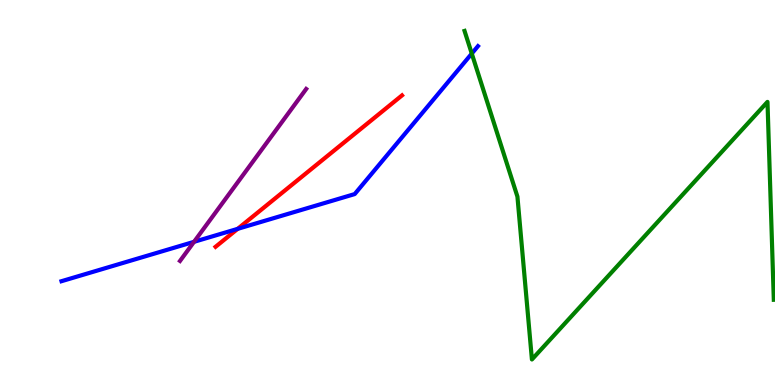[{'lines': ['blue', 'red'], 'intersections': [{'x': 3.07, 'y': 4.06}]}, {'lines': ['green', 'red'], 'intersections': []}, {'lines': ['purple', 'red'], 'intersections': []}, {'lines': ['blue', 'green'], 'intersections': [{'x': 6.09, 'y': 8.61}]}, {'lines': ['blue', 'purple'], 'intersections': [{'x': 2.5, 'y': 3.72}]}, {'lines': ['green', 'purple'], 'intersections': []}]